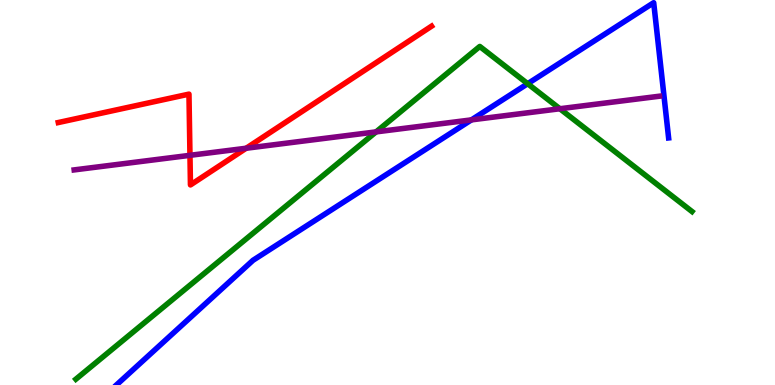[{'lines': ['blue', 'red'], 'intersections': []}, {'lines': ['green', 'red'], 'intersections': []}, {'lines': ['purple', 'red'], 'intersections': [{'x': 2.45, 'y': 5.97}, {'x': 3.18, 'y': 6.15}]}, {'lines': ['blue', 'green'], 'intersections': [{'x': 6.81, 'y': 7.83}]}, {'lines': ['blue', 'purple'], 'intersections': [{'x': 6.08, 'y': 6.89}]}, {'lines': ['green', 'purple'], 'intersections': [{'x': 4.85, 'y': 6.57}, {'x': 7.22, 'y': 7.18}]}]